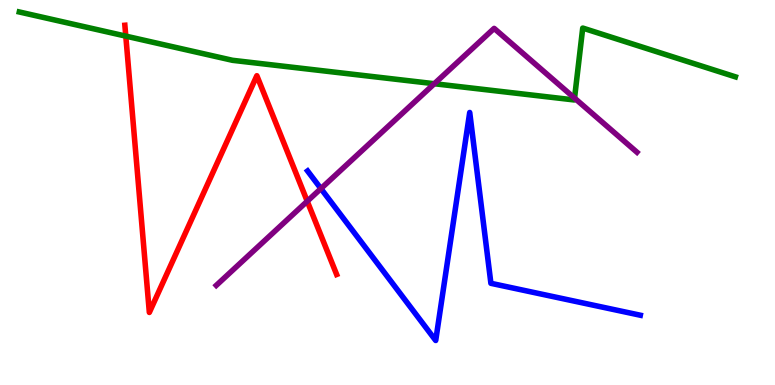[{'lines': ['blue', 'red'], 'intersections': []}, {'lines': ['green', 'red'], 'intersections': [{'x': 1.62, 'y': 9.06}]}, {'lines': ['purple', 'red'], 'intersections': [{'x': 3.96, 'y': 4.77}]}, {'lines': ['blue', 'green'], 'intersections': []}, {'lines': ['blue', 'purple'], 'intersections': [{'x': 4.14, 'y': 5.1}]}, {'lines': ['green', 'purple'], 'intersections': [{'x': 5.6, 'y': 7.83}, {'x': 7.41, 'y': 7.45}]}]